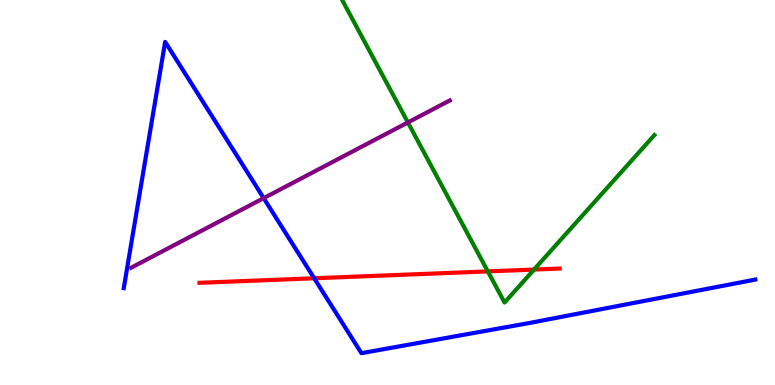[{'lines': ['blue', 'red'], 'intersections': [{'x': 4.05, 'y': 2.77}]}, {'lines': ['green', 'red'], 'intersections': [{'x': 6.29, 'y': 2.95}, {'x': 6.89, 'y': 3.0}]}, {'lines': ['purple', 'red'], 'intersections': []}, {'lines': ['blue', 'green'], 'intersections': []}, {'lines': ['blue', 'purple'], 'intersections': [{'x': 3.4, 'y': 4.85}]}, {'lines': ['green', 'purple'], 'intersections': [{'x': 5.26, 'y': 6.82}]}]